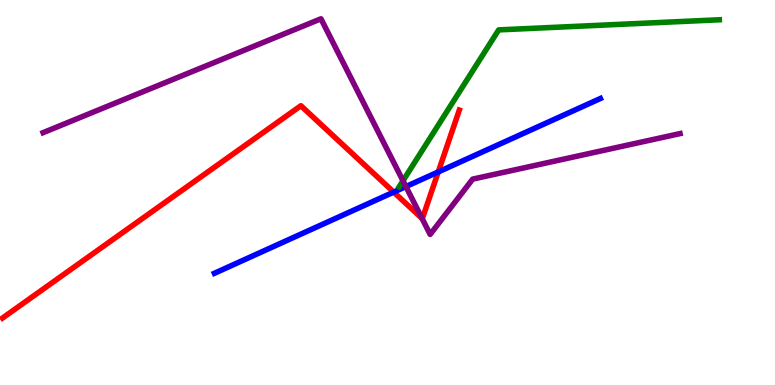[{'lines': ['blue', 'red'], 'intersections': [{'x': 5.08, 'y': 5.01}, {'x': 5.65, 'y': 5.53}]}, {'lines': ['green', 'red'], 'intersections': []}, {'lines': ['purple', 'red'], 'intersections': [{'x': 5.45, 'y': 4.32}]}, {'lines': ['blue', 'green'], 'intersections': []}, {'lines': ['blue', 'purple'], 'intersections': [{'x': 5.24, 'y': 5.15}]}, {'lines': ['green', 'purple'], 'intersections': [{'x': 5.2, 'y': 5.3}]}]